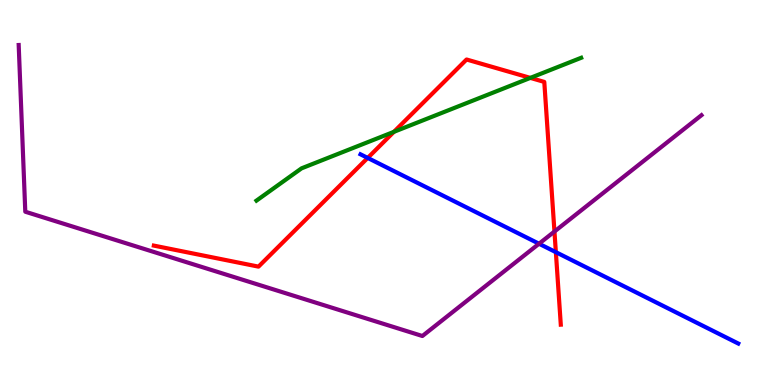[{'lines': ['blue', 'red'], 'intersections': [{'x': 4.74, 'y': 5.9}, {'x': 7.17, 'y': 3.45}]}, {'lines': ['green', 'red'], 'intersections': [{'x': 5.08, 'y': 6.58}, {'x': 6.84, 'y': 7.98}]}, {'lines': ['purple', 'red'], 'intersections': [{'x': 7.15, 'y': 3.99}]}, {'lines': ['blue', 'green'], 'intersections': []}, {'lines': ['blue', 'purple'], 'intersections': [{'x': 6.96, 'y': 3.67}]}, {'lines': ['green', 'purple'], 'intersections': []}]